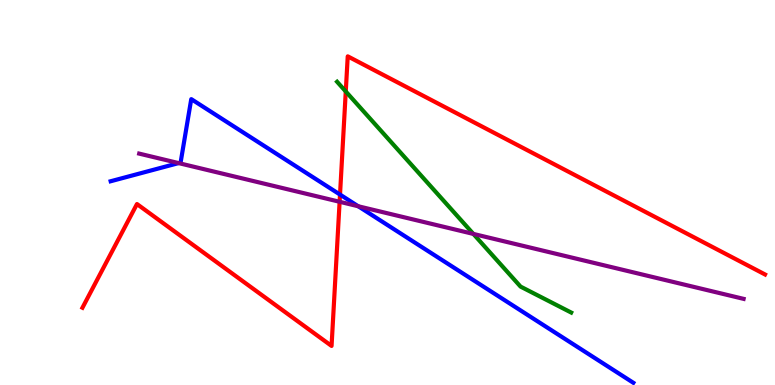[{'lines': ['blue', 'red'], 'intersections': [{'x': 4.39, 'y': 4.95}]}, {'lines': ['green', 'red'], 'intersections': [{'x': 4.46, 'y': 7.62}]}, {'lines': ['purple', 'red'], 'intersections': [{'x': 4.38, 'y': 4.76}]}, {'lines': ['blue', 'green'], 'intersections': []}, {'lines': ['blue', 'purple'], 'intersections': [{'x': 2.3, 'y': 5.76}, {'x': 4.62, 'y': 4.64}]}, {'lines': ['green', 'purple'], 'intersections': [{'x': 6.11, 'y': 3.92}]}]